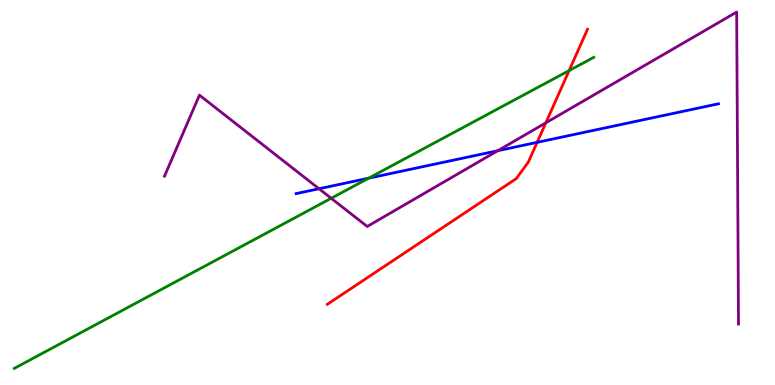[{'lines': ['blue', 'red'], 'intersections': [{'x': 6.93, 'y': 6.3}]}, {'lines': ['green', 'red'], 'intersections': [{'x': 7.34, 'y': 8.17}]}, {'lines': ['purple', 'red'], 'intersections': [{'x': 7.04, 'y': 6.81}]}, {'lines': ['blue', 'green'], 'intersections': [{'x': 4.76, 'y': 5.37}]}, {'lines': ['blue', 'purple'], 'intersections': [{'x': 4.12, 'y': 5.1}, {'x': 6.42, 'y': 6.08}]}, {'lines': ['green', 'purple'], 'intersections': [{'x': 4.27, 'y': 4.85}]}]